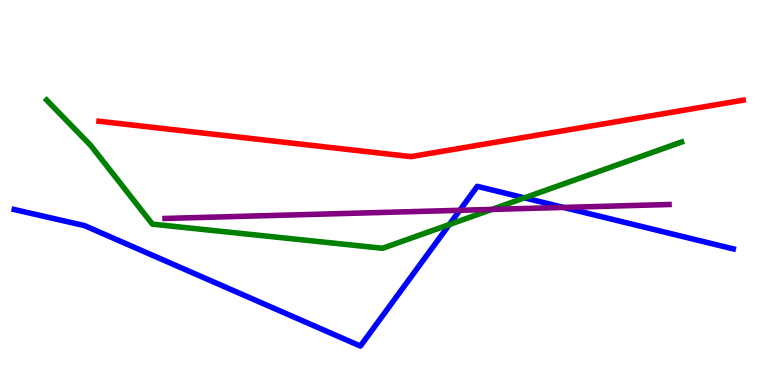[{'lines': ['blue', 'red'], 'intersections': []}, {'lines': ['green', 'red'], 'intersections': []}, {'lines': ['purple', 'red'], 'intersections': []}, {'lines': ['blue', 'green'], 'intersections': [{'x': 5.8, 'y': 4.17}, {'x': 6.77, 'y': 4.86}]}, {'lines': ['blue', 'purple'], 'intersections': [{'x': 5.93, 'y': 4.54}, {'x': 7.27, 'y': 4.61}]}, {'lines': ['green', 'purple'], 'intersections': [{'x': 6.35, 'y': 4.56}]}]